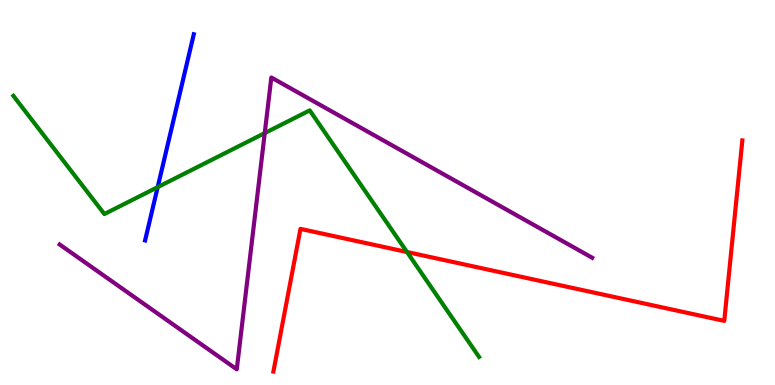[{'lines': ['blue', 'red'], 'intersections': []}, {'lines': ['green', 'red'], 'intersections': [{'x': 5.25, 'y': 3.45}]}, {'lines': ['purple', 'red'], 'intersections': []}, {'lines': ['blue', 'green'], 'intersections': [{'x': 2.03, 'y': 5.14}]}, {'lines': ['blue', 'purple'], 'intersections': []}, {'lines': ['green', 'purple'], 'intersections': [{'x': 3.42, 'y': 6.54}]}]